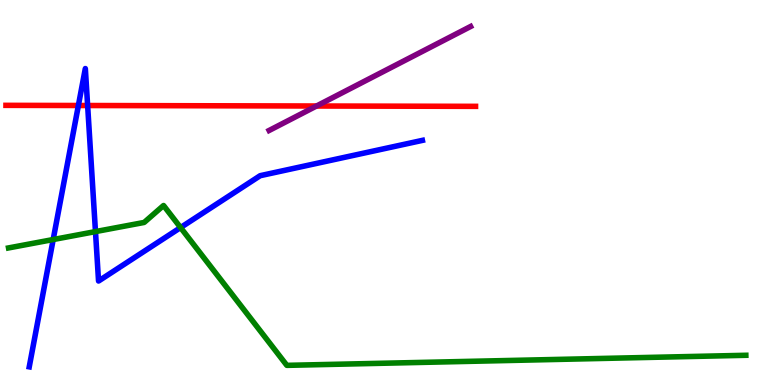[{'lines': ['blue', 'red'], 'intersections': [{'x': 1.01, 'y': 7.26}, {'x': 1.13, 'y': 7.26}]}, {'lines': ['green', 'red'], 'intersections': []}, {'lines': ['purple', 'red'], 'intersections': [{'x': 4.08, 'y': 7.25}]}, {'lines': ['blue', 'green'], 'intersections': [{'x': 0.686, 'y': 3.78}, {'x': 1.23, 'y': 3.98}, {'x': 2.33, 'y': 4.09}]}, {'lines': ['blue', 'purple'], 'intersections': []}, {'lines': ['green', 'purple'], 'intersections': []}]